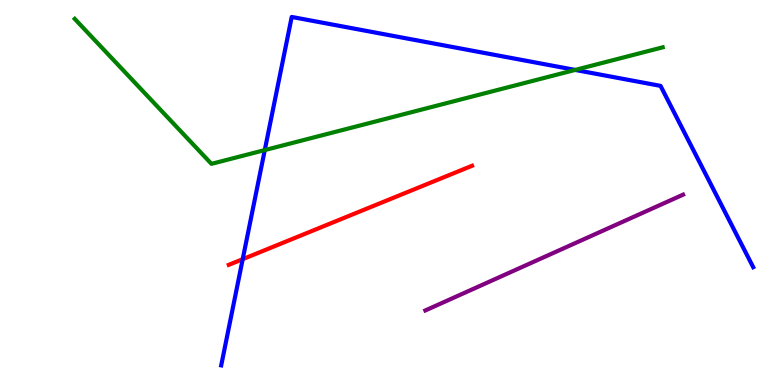[{'lines': ['blue', 'red'], 'intersections': [{'x': 3.13, 'y': 3.27}]}, {'lines': ['green', 'red'], 'intersections': []}, {'lines': ['purple', 'red'], 'intersections': []}, {'lines': ['blue', 'green'], 'intersections': [{'x': 3.42, 'y': 6.1}, {'x': 7.42, 'y': 8.18}]}, {'lines': ['blue', 'purple'], 'intersections': []}, {'lines': ['green', 'purple'], 'intersections': []}]